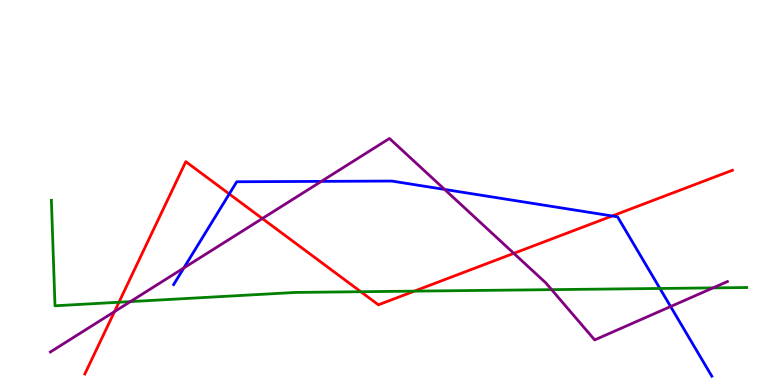[{'lines': ['blue', 'red'], 'intersections': [{'x': 2.96, 'y': 4.96}, {'x': 7.9, 'y': 4.39}]}, {'lines': ['green', 'red'], 'intersections': [{'x': 1.53, 'y': 2.15}, {'x': 4.66, 'y': 2.42}, {'x': 5.35, 'y': 2.44}]}, {'lines': ['purple', 'red'], 'intersections': [{'x': 1.48, 'y': 1.91}, {'x': 3.38, 'y': 4.32}, {'x': 6.63, 'y': 3.42}]}, {'lines': ['blue', 'green'], 'intersections': [{'x': 8.52, 'y': 2.51}]}, {'lines': ['blue', 'purple'], 'intersections': [{'x': 2.37, 'y': 3.04}, {'x': 4.15, 'y': 5.29}, {'x': 5.74, 'y': 5.08}, {'x': 8.65, 'y': 2.04}]}, {'lines': ['green', 'purple'], 'intersections': [{'x': 1.68, 'y': 2.17}, {'x': 7.12, 'y': 2.48}, {'x': 9.2, 'y': 2.52}]}]